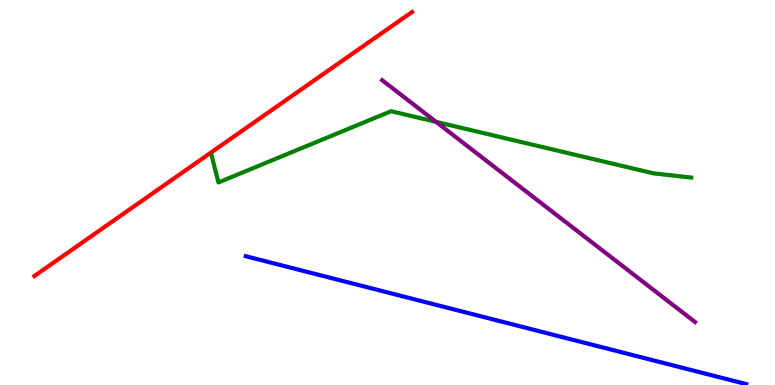[{'lines': ['blue', 'red'], 'intersections': []}, {'lines': ['green', 'red'], 'intersections': []}, {'lines': ['purple', 'red'], 'intersections': []}, {'lines': ['blue', 'green'], 'intersections': []}, {'lines': ['blue', 'purple'], 'intersections': []}, {'lines': ['green', 'purple'], 'intersections': [{'x': 5.63, 'y': 6.83}]}]